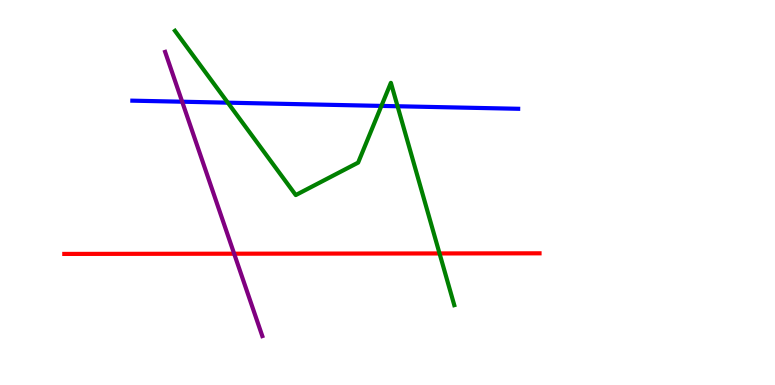[{'lines': ['blue', 'red'], 'intersections': []}, {'lines': ['green', 'red'], 'intersections': [{'x': 5.67, 'y': 3.42}]}, {'lines': ['purple', 'red'], 'intersections': [{'x': 3.02, 'y': 3.41}]}, {'lines': ['blue', 'green'], 'intersections': [{'x': 2.94, 'y': 7.33}, {'x': 4.92, 'y': 7.25}, {'x': 5.13, 'y': 7.24}]}, {'lines': ['blue', 'purple'], 'intersections': [{'x': 2.35, 'y': 7.36}]}, {'lines': ['green', 'purple'], 'intersections': []}]